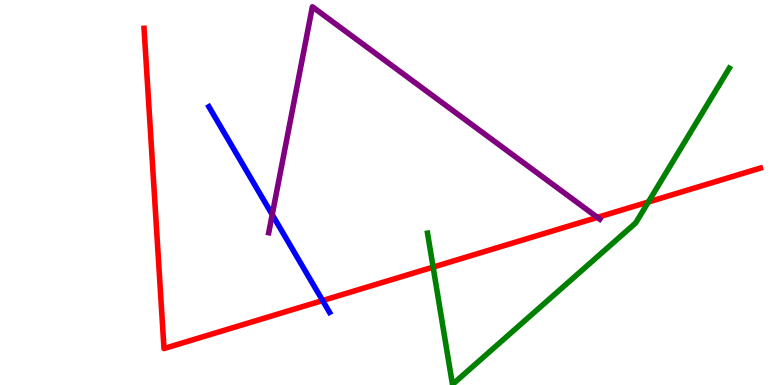[{'lines': ['blue', 'red'], 'intersections': [{'x': 4.16, 'y': 2.19}]}, {'lines': ['green', 'red'], 'intersections': [{'x': 5.59, 'y': 3.06}, {'x': 8.37, 'y': 4.75}]}, {'lines': ['purple', 'red'], 'intersections': [{'x': 7.71, 'y': 4.35}]}, {'lines': ['blue', 'green'], 'intersections': []}, {'lines': ['blue', 'purple'], 'intersections': [{'x': 3.51, 'y': 4.43}]}, {'lines': ['green', 'purple'], 'intersections': []}]